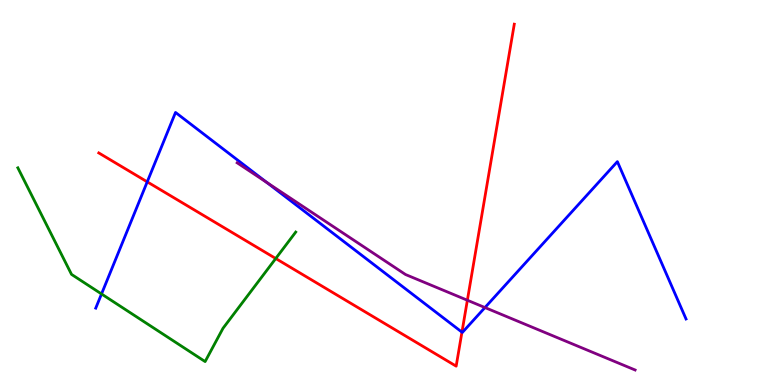[{'lines': ['blue', 'red'], 'intersections': [{'x': 1.9, 'y': 5.28}, {'x': 5.96, 'y': 1.37}]}, {'lines': ['green', 'red'], 'intersections': [{'x': 3.56, 'y': 3.29}]}, {'lines': ['purple', 'red'], 'intersections': [{'x': 6.03, 'y': 2.2}]}, {'lines': ['blue', 'green'], 'intersections': [{'x': 1.31, 'y': 2.36}]}, {'lines': ['blue', 'purple'], 'intersections': [{'x': 3.44, 'y': 5.26}, {'x': 6.26, 'y': 2.01}]}, {'lines': ['green', 'purple'], 'intersections': []}]